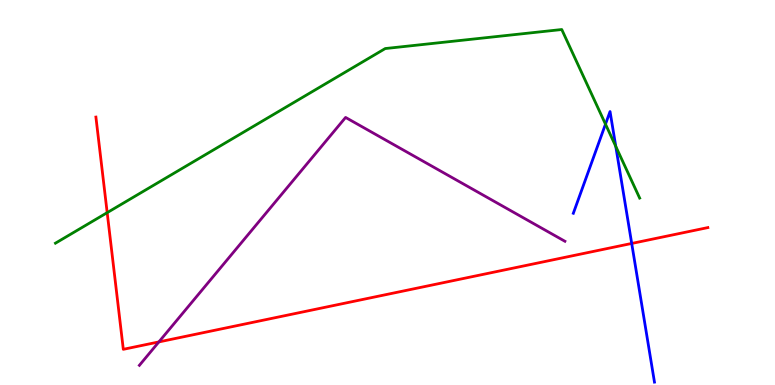[{'lines': ['blue', 'red'], 'intersections': [{'x': 8.15, 'y': 3.68}]}, {'lines': ['green', 'red'], 'intersections': [{'x': 1.38, 'y': 4.48}]}, {'lines': ['purple', 'red'], 'intersections': [{'x': 2.05, 'y': 1.12}]}, {'lines': ['blue', 'green'], 'intersections': [{'x': 7.81, 'y': 6.78}, {'x': 7.95, 'y': 6.2}]}, {'lines': ['blue', 'purple'], 'intersections': []}, {'lines': ['green', 'purple'], 'intersections': []}]